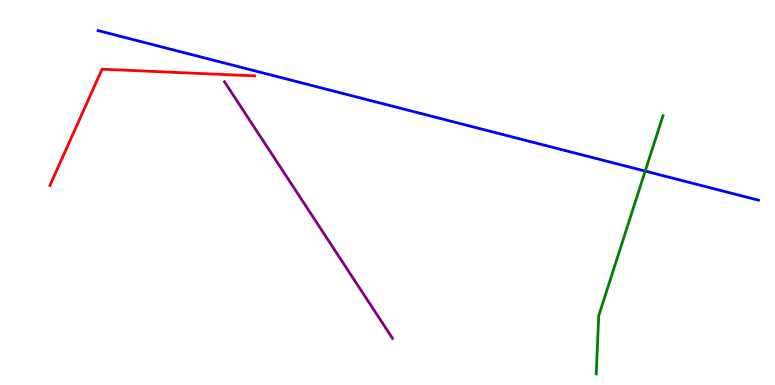[{'lines': ['blue', 'red'], 'intersections': []}, {'lines': ['green', 'red'], 'intersections': []}, {'lines': ['purple', 'red'], 'intersections': []}, {'lines': ['blue', 'green'], 'intersections': [{'x': 8.33, 'y': 5.56}]}, {'lines': ['blue', 'purple'], 'intersections': []}, {'lines': ['green', 'purple'], 'intersections': []}]